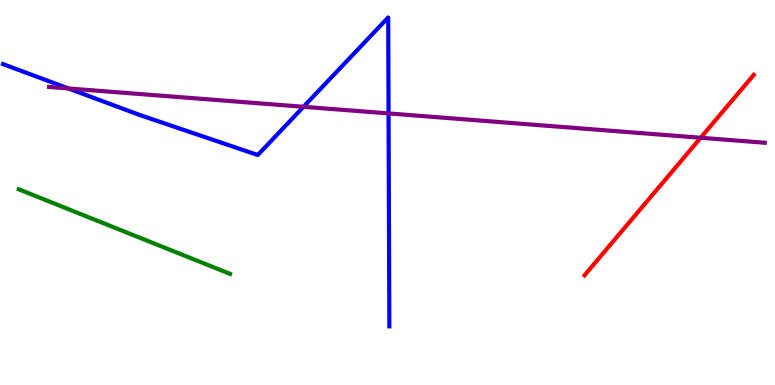[{'lines': ['blue', 'red'], 'intersections': []}, {'lines': ['green', 'red'], 'intersections': []}, {'lines': ['purple', 'red'], 'intersections': [{'x': 9.04, 'y': 6.42}]}, {'lines': ['blue', 'green'], 'intersections': []}, {'lines': ['blue', 'purple'], 'intersections': [{'x': 0.883, 'y': 7.7}, {'x': 3.92, 'y': 7.23}, {'x': 5.01, 'y': 7.05}]}, {'lines': ['green', 'purple'], 'intersections': []}]